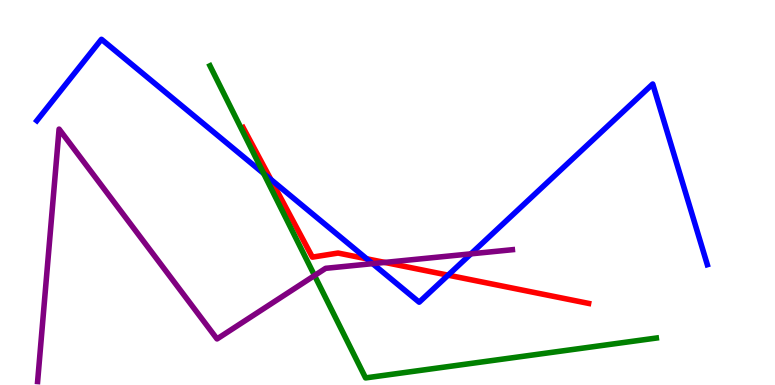[{'lines': ['blue', 'red'], 'intersections': [{'x': 3.49, 'y': 5.34}, {'x': 4.73, 'y': 3.28}, {'x': 5.78, 'y': 2.85}]}, {'lines': ['green', 'red'], 'intersections': []}, {'lines': ['purple', 'red'], 'intersections': [{'x': 4.96, 'y': 3.18}]}, {'lines': ['blue', 'green'], 'intersections': [{'x': 3.4, 'y': 5.49}]}, {'lines': ['blue', 'purple'], 'intersections': [{'x': 4.81, 'y': 3.15}, {'x': 6.08, 'y': 3.41}]}, {'lines': ['green', 'purple'], 'intersections': [{'x': 4.06, 'y': 2.84}]}]